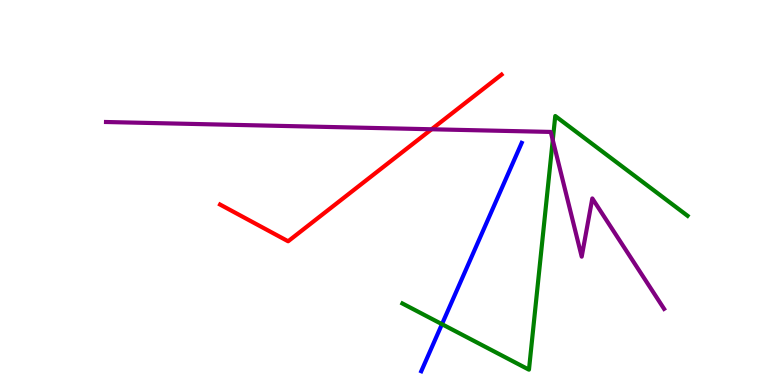[{'lines': ['blue', 'red'], 'intersections': []}, {'lines': ['green', 'red'], 'intersections': []}, {'lines': ['purple', 'red'], 'intersections': [{'x': 5.57, 'y': 6.64}]}, {'lines': ['blue', 'green'], 'intersections': [{'x': 5.7, 'y': 1.58}]}, {'lines': ['blue', 'purple'], 'intersections': []}, {'lines': ['green', 'purple'], 'intersections': [{'x': 7.13, 'y': 6.36}]}]